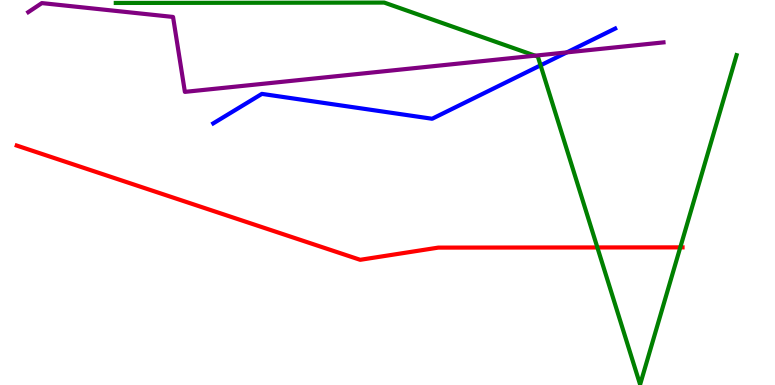[{'lines': ['blue', 'red'], 'intersections': []}, {'lines': ['green', 'red'], 'intersections': [{'x': 7.71, 'y': 3.57}, {'x': 8.78, 'y': 3.57}]}, {'lines': ['purple', 'red'], 'intersections': []}, {'lines': ['blue', 'green'], 'intersections': [{'x': 6.98, 'y': 8.3}]}, {'lines': ['blue', 'purple'], 'intersections': [{'x': 7.31, 'y': 8.64}]}, {'lines': ['green', 'purple'], 'intersections': [{'x': 6.9, 'y': 8.55}]}]